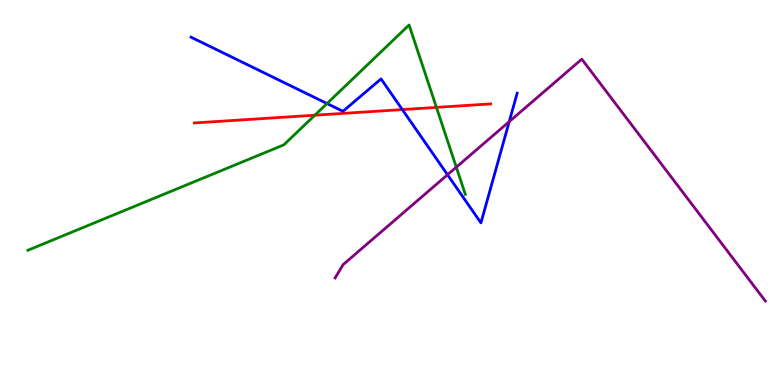[{'lines': ['blue', 'red'], 'intersections': [{'x': 5.19, 'y': 7.15}]}, {'lines': ['green', 'red'], 'intersections': [{'x': 4.06, 'y': 7.01}, {'x': 5.63, 'y': 7.21}]}, {'lines': ['purple', 'red'], 'intersections': []}, {'lines': ['blue', 'green'], 'intersections': [{'x': 4.22, 'y': 7.31}]}, {'lines': ['blue', 'purple'], 'intersections': [{'x': 5.77, 'y': 5.46}, {'x': 6.57, 'y': 6.84}]}, {'lines': ['green', 'purple'], 'intersections': [{'x': 5.89, 'y': 5.66}]}]